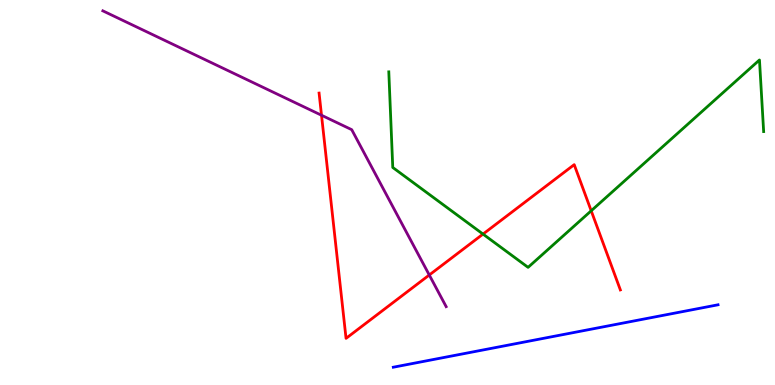[{'lines': ['blue', 'red'], 'intersections': []}, {'lines': ['green', 'red'], 'intersections': [{'x': 6.23, 'y': 3.92}, {'x': 7.63, 'y': 4.53}]}, {'lines': ['purple', 'red'], 'intersections': [{'x': 4.15, 'y': 7.01}, {'x': 5.54, 'y': 2.86}]}, {'lines': ['blue', 'green'], 'intersections': []}, {'lines': ['blue', 'purple'], 'intersections': []}, {'lines': ['green', 'purple'], 'intersections': []}]